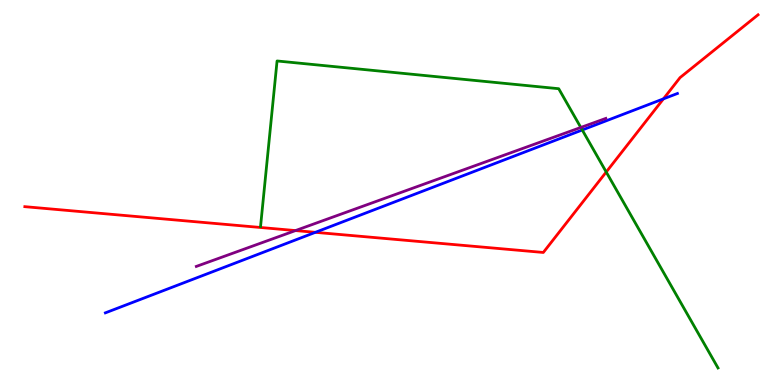[{'lines': ['blue', 'red'], 'intersections': [{'x': 4.07, 'y': 3.97}, {'x': 8.56, 'y': 7.43}]}, {'lines': ['green', 'red'], 'intersections': [{'x': 7.82, 'y': 5.53}]}, {'lines': ['purple', 'red'], 'intersections': [{'x': 3.81, 'y': 4.01}]}, {'lines': ['blue', 'green'], 'intersections': [{'x': 7.51, 'y': 6.62}]}, {'lines': ['blue', 'purple'], 'intersections': []}, {'lines': ['green', 'purple'], 'intersections': [{'x': 7.49, 'y': 6.69}]}]